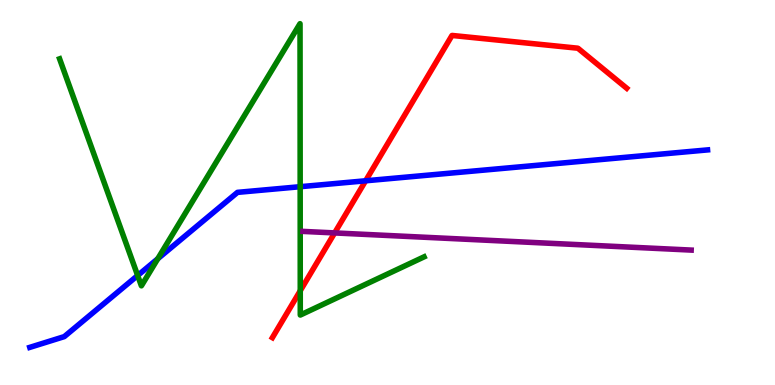[{'lines': ['blue', 'red'], 'intersections': [{'x': 4.72, 'y': 5.3}]}, {'lines': ['green', 'red'], 'intersections': [{'x': 3.87, 'y': 2.45}]}, {'lines': ['purple', 'red'], 'intersections': [{'x': 4.32, 'y': 3.95}]}, {'lines': ['blue', 'green'], 'intersections': [{'x': 1.78, 'y': 2.84}, {'x': 2.04, 'y': 3.28}, {'x': 3.87, 'y': 5.15}]}, {'lines': ['blue', 'purple'], 'intersections': []}, {'lines': ['green', 'purple'], 'intersections': []}]